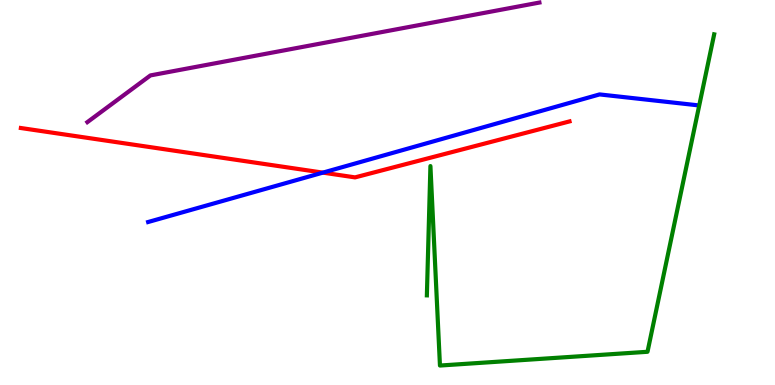[{'lines': ['blue', 'red'], 'intersections': [{'x': 4.17, 'y': 5.52}]}, {'lines': ['green', 'red'], 'intersections': []}, {'lines': ['purple', 'red'], 'intersections': []}, {'lines': ['blue', 'green'], 'intersections': []}, {'lines': ['blue', 'purple'], 'intersections': []}, {'lines': ['green', 'purple'], 'intersections': []}]